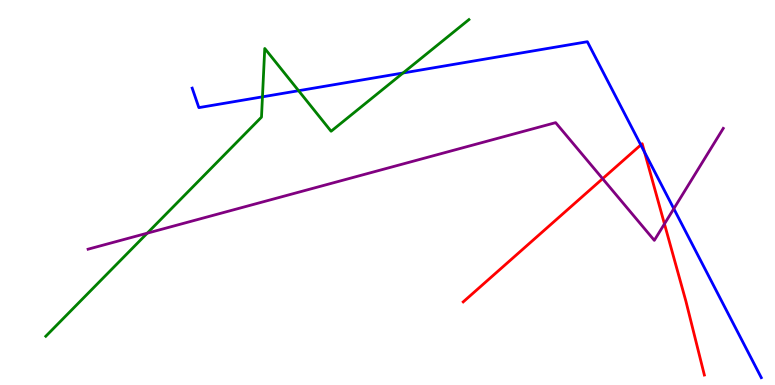[{'lines': ['blue', 'red'], 'intersections': [{'x': 8.27, 'y': 6.24}, {'x': 8.32, 'y': 6.05}]}, {'lines': ['green', 'red'], 'intersections': []}, {'lines': ['purple', 'red'], 'intersections': [{'x': 7.78, 'y': 5.36}, {'x': 8.57, 'y': 4.18}]}, {'lines': ['blue', 'green'], 'intersections': [{'x': 3.39, 'y': 7.48}, {'x': 3.85, 'y': 7.64}, {'x': 5.2, 'y': 8.1}]}, {'lines': ['blue', 'purple'], 'intersections': [{'x': 8.69, 'y': 4.58}]}, {'lines': ['green', 'purple'], 'intersections': [{'x': 1.9, 'y': 3.94}]}]